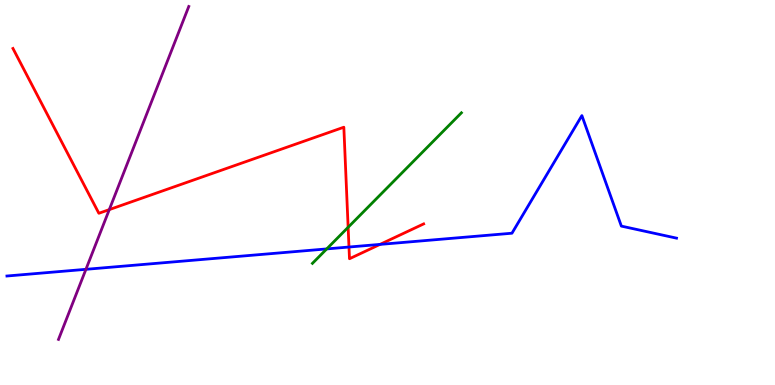[{'lines': ['blue', 'red'], 'intersections': [{'x': 4.5, 'y': 3.58}, {'x': 4.9, 'y': 3.65}]}, {'lines': ['green', 'red'], 'intersections': [{'x': 4.49, 'y': 4.1}]}, {'lines': ['purple', 'red'], 'intersections': [{'x': 1.41, 'y': 4.56}]}, {'lines': ['blue', 'green'], 'intersections': [{'x': 4.22, 'y': 3.53}]}, {'lines': ['blue', 'purple'], 'intersections': [{'x': 1.11, 'y': 3.0}]}, {'lines': ['green', 'purple'], 'intersections': []}]